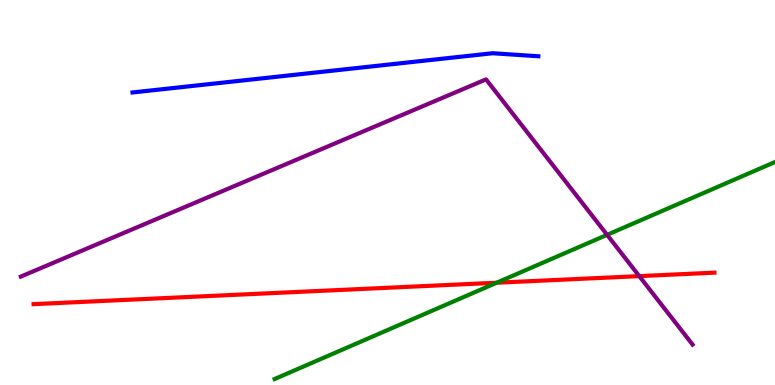[{'lines': ['blue', 'red'], 'intersections': []}, {'lines': ['green', 'red'], 'intersections': [{'x': 6.41, 'y': 2.66}]}, {'lines': ['purple', 'red'], 'intersections': [{'x': 8.25, 'y': 2.83}]}, {'lines': ['blue', 'green'], 'intersections': []}, {'lines': ['blue', 'purple'], 'intersections': []}, {'lines': ['green', 'purple'], 'intersections': [{'x': 7.83, 'y': 3.9}]}]